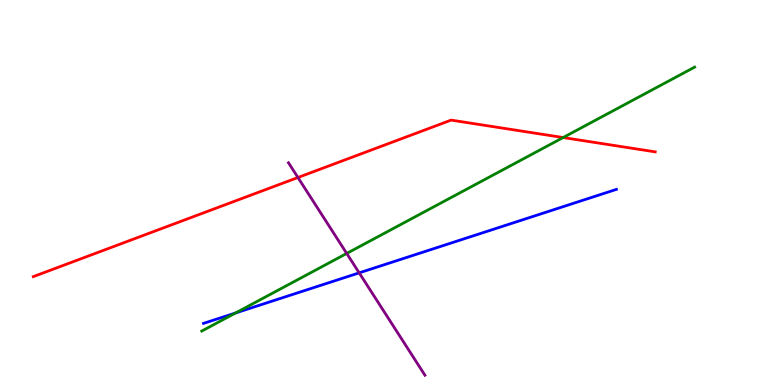[{'lines': ['blue', 'red'], 'intersections': []}, {'lines': ['green', 'red'], 'intersections': [{'x': 7.27, 'y': 6.43}]}, {'lines': ['purple', 'red'], 'intersections': [{'x': 3.84, 'y': 5.39}]}, {'lines': ['blue', 'green'], 'intersections': [{'x': 3.04, 'y': 1.87}]}, {'lines': ['blue', 'purple'], 'intersections': [{'x': 4.63, 'y': 2.91}]}, {'lines': ['green', 'purple'], 'intersections': [{'x': 4.47, 'y': 3.42}]}]